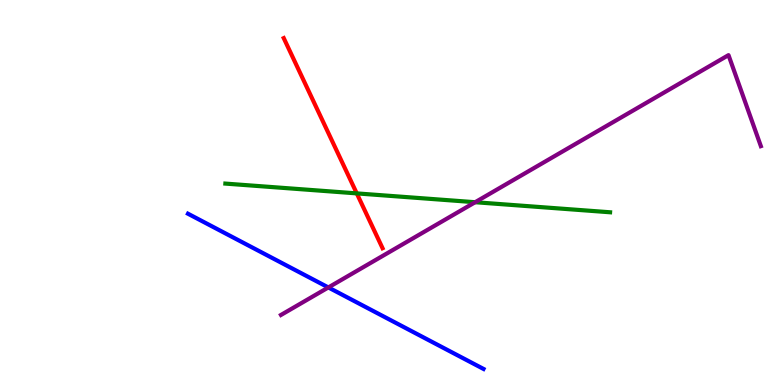[{'lines': ['blue', 'red'], 'intersections': []}, {'lines': ['green', 'red'], 'intersections': [{'x': 4.6, 'y': 4.98}]}, {'lines': ['purple', 'red'], 'intersections': []}, {'lines': ['blue', 'green'], 'intersections': []}, {'lines': ['blue', 'purple'], 'intersections': [{'x': 4.24, 'y': 2.53}]}, {'lines': ['green', 'purple'], 'intersections': [{'x': 6.13, 'y': 4.75}]}]